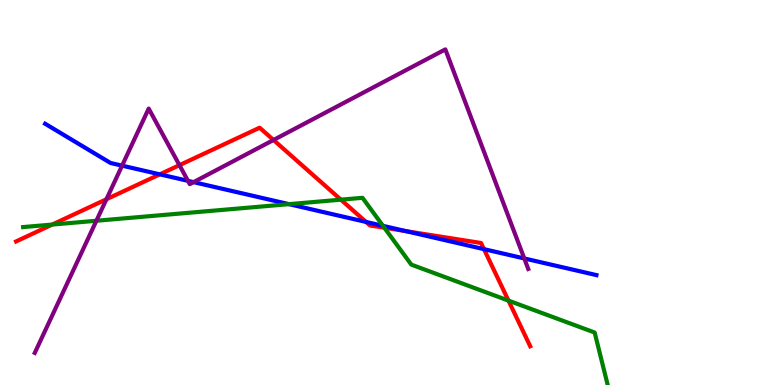[{'lines': ['blue', 'red'], 'intersections': [{'x': 2.06, 'y': 5.47}, {'x': 4.72, 'y': 4.24}, {'x': 5.24, 'y': 4.0}, {'x': 6.24, 'y': 3.53}]}, {'lines': ['green', 'red'], 'intersections': [{'x': 0.674, 'y': 4.17}, {'x': 4.4, 'y': 4.81}, {'x': 4.96, 'y': 4.08}, {'x': 6.56, 'y': 2.19}]}, {'lines': ['purple', 'red'], 'intersections': [{'x': 1.37, 'y': 4.82}, {'x': 2.32, 'y': 5.71}, {'x': 3.53, 'y': 6.36}]}, {'lines': ['blue', 'green'], 'intersections': [{'x': 3.73, 'y': 4.7}, {'x': 4.94, 'y': 4.13}]}, {'lines': ['blue', 'purple'], 'intersections': [{'x': 1.58, 'y': 5.7}, {'x': 2.43, 'y': 5.3}, {'x': 2.5, 'y': 5.27}, {'x': 6.76, 'y': 3.29}]}, {'lines': ['green', 'purple'], 'intersections': [{'x': 1.24, 'y': 4.27}]}]